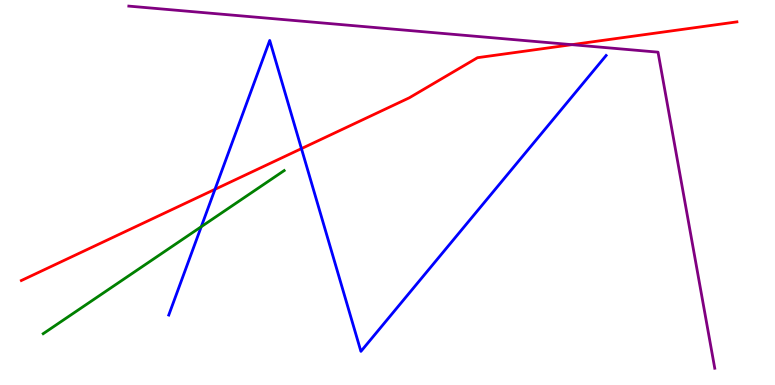[{'lines': ['blue', 'red'], 'intersections': [{'x': 2.77, 'y': 5.08}, {'x': 3.89, 'y': 6.14}]}, {'lines': ['green', 'red'], 'intersections': []}, {'lines': ['purple', 'red'], 'intersections': [{'x': 7.38, 'y': 8.84}]}, {'lines': ['blue', 'green'], 'intersections': [{'x': 2.6, 'y': 4.11}]}, {'lines': ['blue', 'purple'], 'intersections': []}, {'lines': ['green', 'purple'], 'intersections': []}]